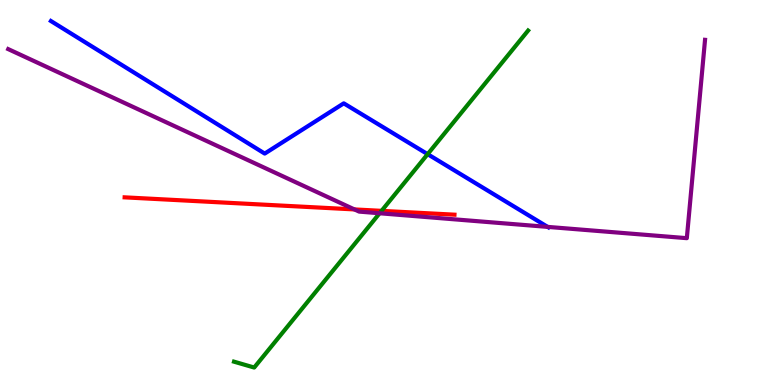[{'lines': ['blue', 'red'], 'intersections': []}, {'lines': ['green', 'red'], 'intersections': [{'x': 4.92, 'y': 4.52}]}, {'lines': ['purple', 'red'], 'intersections': [{'x': 4.57, 'y': 4.56}]}, {'lines': ['blue', 'green'], 'intersections': [{'x': 5.52, 'y': 6.0}]}, {'lines': ['blue', 'purple'], 'intersections': [{'x': 7.07, 'y': 4.11}]}, {'lines': ['green', 'purple'], 'intersections': [{'x': 4.9, 'y': 4.46}]}]